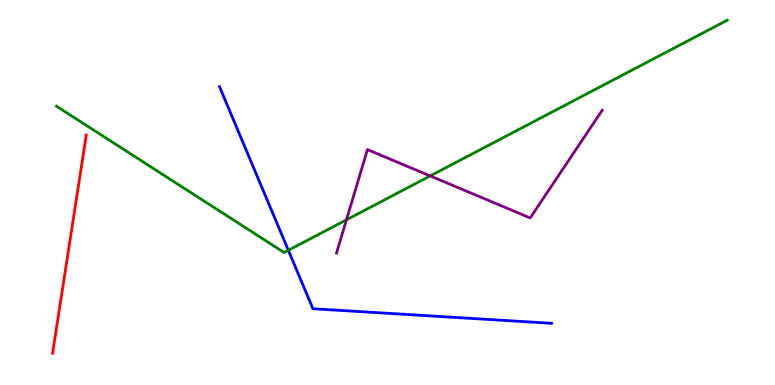[{'lines': ['blue', 'red'], 'intersections': []}, {'lines': ['green', 'red'], 'intersections': []}, {'lines': ['purple', 'red'], 'intersections': []}, {'lines': ['blue', 'green'], 'intersections': [{'x': 3.72, 'y': 3.5}]}, {'lines': ['blue', 'purple'], 'intersections': []}, {'lines': ['green', 'purple'], 'intersections': [{'x': 4.47, 'y': 4.29}, {'x': 5.55, 'y': 5.43}]}]